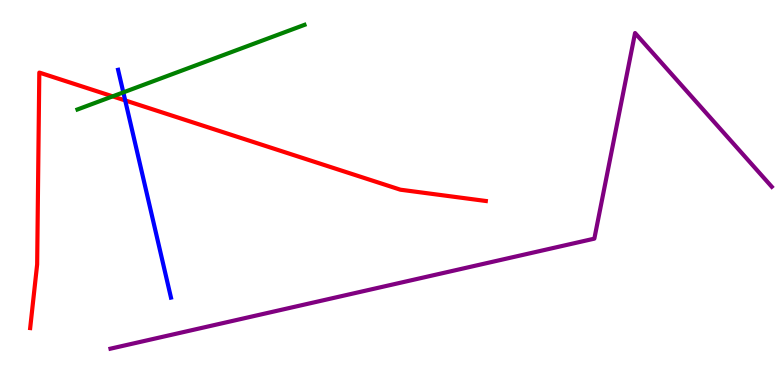[{'lines': ['blue', 'red'], 'intersections': [{'x': 1.62, 'y': 7.39}]}, {'lines': ['green', 'red'], 'intersections': [{'x': 1.45, 'y': 7.5}]}, {'lines': ['purple', 'red'], 'intersections': []}, {'lines': ['blue', 'green'], 'intersections': [{'x': 1.59, 'y': 7.6}]}, {'lines': ['blue', 'purple'], 'intersections': []}, {'lines': ['green', 'purple'], 'intersections': []}]